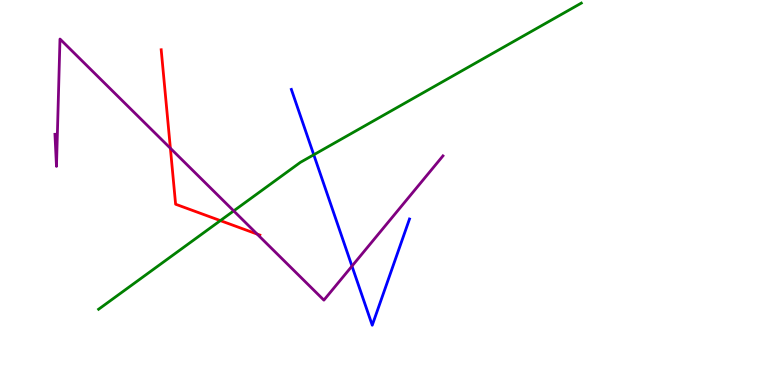[{'lines': ['blue', 'red'], 'intersections': []}, {'lines': ['green', 'red'], 'intersections': [{'x': 2.84, 'y': 4.27}]}, {'lines': ['purple', 'red'], 'intersections': [{'x': 2.2, 'y': 6.15}, {'x': 3.32, 'y': 3.92}]}, {'lines': ['blue', 'green'], 'intersections': [{'x': 4.05, 'y': 5.98}]}, {'lines': ['blue', 'purple'], 'intersections': [{'x': 4.54, 'y': 3.09}]}, {'lines': ['green', 'purple'], 'intersections': [{'x': 3.02, 'y': 4.52}]}]